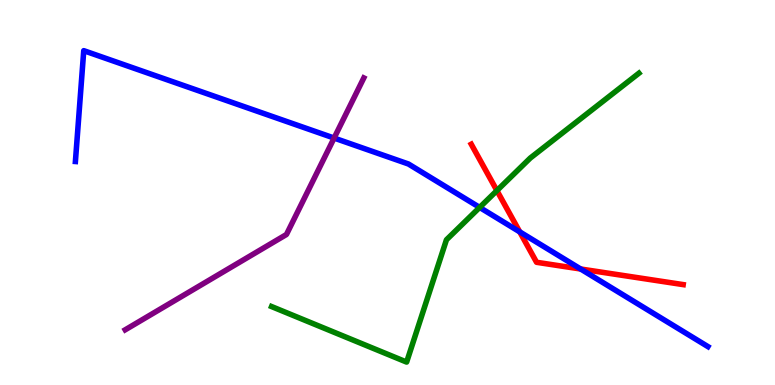[{'lines': ['blue', 'red'], 'intersections': [{'x': 6.71, 'y': 3.98}, {'x': 7.49, 'y': 3.01}]}, {'lines': ['green', 'red'], 'intersections': [{'x': 6.41, 'y': 5.05}]}, {'lines': ['purple', 'red'], 'intersections': []}, {'lines': ['blue', 'green'], 'intersections': [{'x': 6.19, 'y': 4.61}]}, {'lines': ['blue', 'purple'], 'intersections': [{'x': 4.31, 'y': 6.41}]}, {'lines': ['green', 'purple'], 'intersections': []}]